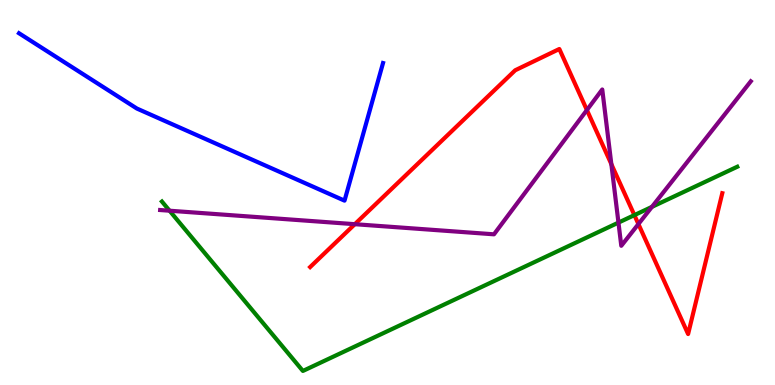[{'lines': ['blue', 'red'], 'intersections': []}, {'lines': ['green', 'red'], 'intersections': [{'x': 8.19, 'y': 4.41}]}, {'lines': ['purple', 'red'], 'intersections': [{'x': 4.58, 'y': 4.18}, {'x': 7.57, 'y': 7.14}, {'x': 7.89, 'y': 5.74}, {'x': 8.24, 'y': 4.18}]}, {'lines': ['blue', 'green'], 'intersections': []}, {'lines': ['blue', 'purple'], 'intersections': []}, {'lines': ['green', 'purple'], 'intersections': [{'x': 2.19, 'y': 4.53}, {'x': 7.98, 'y': 4.22}, {'x': 8.41, 'y': 4.63}]}]